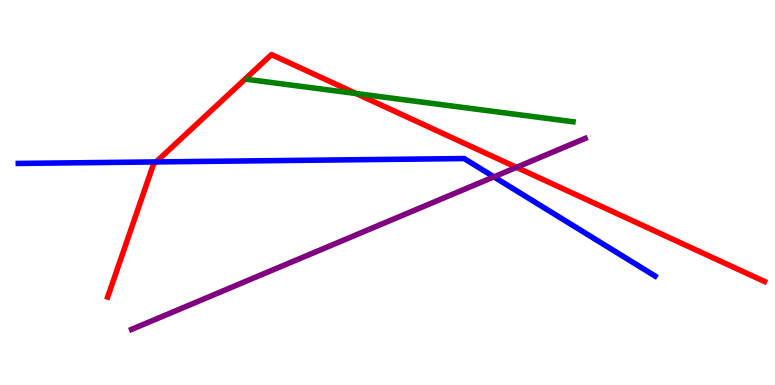[{'lines': ['blue', 'red'], 'intersections': [{'x': 2.01, 'y': 5.79}]}, {'lines': ['green', 'red'], 'intersections': [{'x': 4.59, 'y': 7.57}]}, {'lines': ['purple', 'red'], 'intersections': [{'x': 6.66, 'y': 5.65}]}, {'lines': ['blue', 'green'], 'intersections': []}, {'lines': ['blue', 'purple'], 'intersections': [{'x': 6.37, 'y': 5.41}]}, {'lines': ['green', 'purple'], 'intersections': []}]